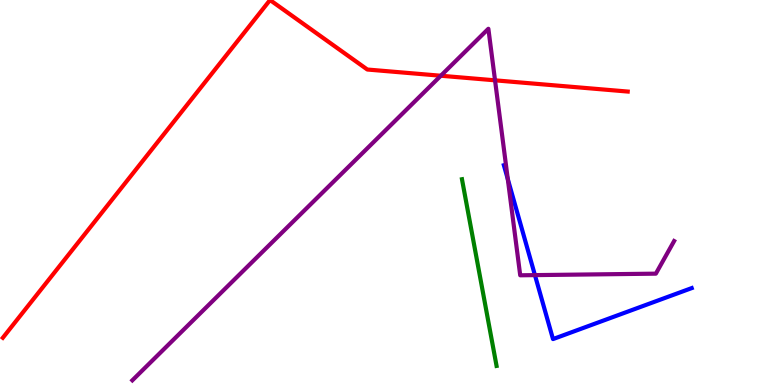[{'lines': ['blue', 'red'], 'intersections': []}, {'lines': ['green', 'red'], 'intersections': []}, {'lines': ['purple', 'red'], 'intersections': [{'x': 5.69, 'y': 8.03}, {'x': 6.39, 'y': 7.91}]}, {'lines': ['blue', 'green'], 'intersections': []}, {'lines': ['blue', 'purple'], 'intersections': [{'x': 6.55, 'y': 5.35}, {'x': 6.9, 'y': 2.85}]}, {'lines': ['green', 'purple'], 'intersections': []}]